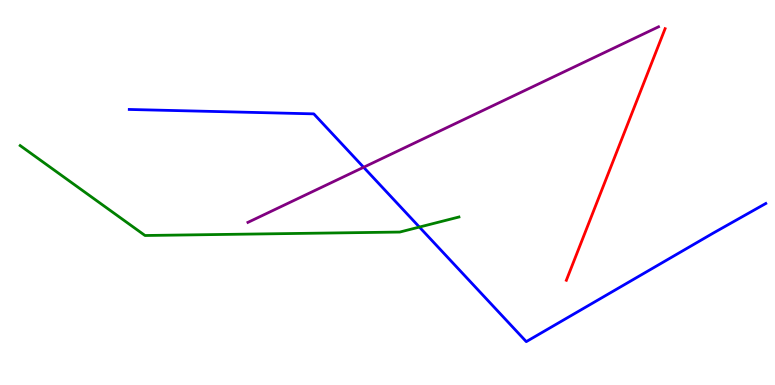[{'lines': ['blue', 'red'], 'intersections': []}, {'lines': ['green', 'red'], 'intersections': []}, {'lines': ['purple', 'red'], 'intersections': []}, {'lines': ['blue', 'green'], 'intersections': [{'x': 5.41, 'y': 4.1}]}, {'lines': ['blue', 'purple'], 'intersections': [{'x': 4.69, 'y': 5.66}]}, {'lines': ['green', 'purple'], 'intersections': []}]